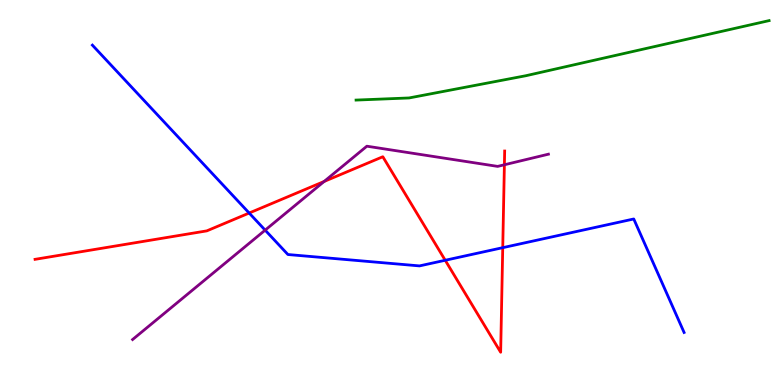[{'lines': ['blue', 'red'], 'intersections': [{'x': 3.22, 'y': 4.47}, {'x': 5.74, 'y': 3.24}, {'x': 6.49, 'y': 3.57}]}, {'lines': ['green', 'red'], 'intersections': []}, {'lines': ['purple', 'red'], 'intersections': [{'x': 4.18, 'y': 5.29}, {'x': 6.51, 'y': 5.72}]}, {'lines': ['blue', 'green'], 'intersections': []}, {'lines': ['blue', 'purple'], 'intersections': [{'x': 3.42, 'y': 4.02}]}, {'lines': ['green', 'purple'], 'intersections': []}]